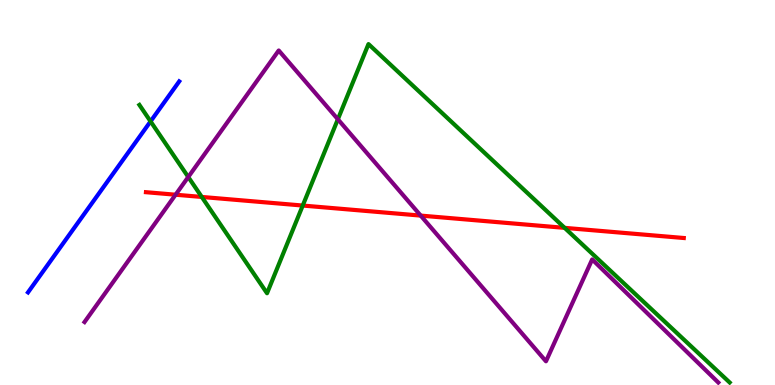[{'lines': ['blue', 'red'], 'intersections': []}, {'lines': ['green', 'red'], 'intersections': [{'x': 2.6, 'y': 4.88}, {'x': 3.91, 'y': 4.66}, {'x': 7.29, 'y': 4.08}]}, {'lines': ['purple', 'red'], 'intersections': [{'x': 2.27, 'y': 4.94}, {'x': 5.43, 'y': 4.4}]}, {'lines': ['blue', 'green'], 'intersections': [{'x': 1.94, 'y': 6.85}]}, {'lines': ['blue', 'purple'], 'intersections': []}, {'lines': ['green', 'purple'], 'intersections': [{'x': 2.43, 'y': 5.4}, {'x': 4.36, 'y': 6.9}]}]